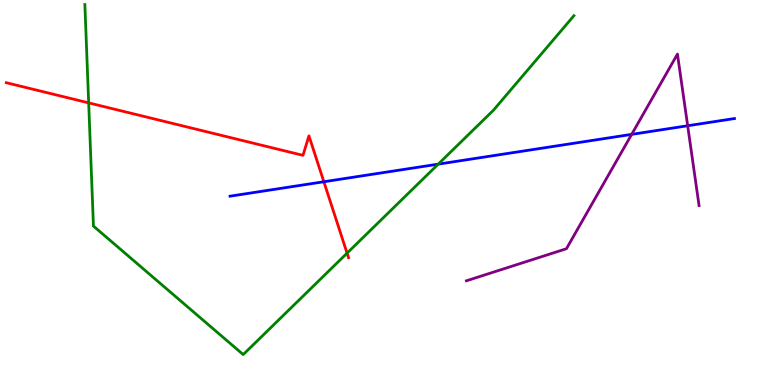[{'lines': ['blue', 'red'], 'intersections': [{'x': 4.18, 'y': 5.28}]}, {'lines': ['green', 'red'], 'intersections': [{'x': 1.14, 'y': 7.33}, {'x': 4.48, 'y': 3.42}]}, {'lines': ['purple', 'red'], 'intersections': []}, {'lines': ['blue', 'green'], 'intersections': [{'x': 5.65, 'y': 5.74}]}, {'lines': ['blue', 'purple'], 'intersections': [{'x': 8.15, 'y': 6.51}, {'x': 8.87, 'y': 6.73}]}, {'lines': ['green', 'purple'], 'intersections': []}]